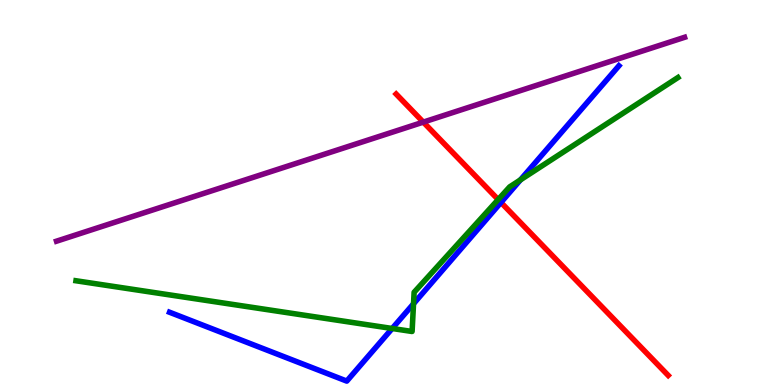[{'lines': ['blue', 'red'], 'intersections': [{'x': 6.46, 'y': 4.74}]}, {'lines': ['green', 'red'], 'intersections': [{'x': 6.43, 'y': 4.82}]}, {'lines': ['purple', 'red'], 'intersections': [{'x': 5.46, 'y': 6.83}]}, {'lines': ['blue', 'green'], 'intersections': [{'x': 5.06, 'y': 1.47}, {'x': 5.34, 'y': 2.11}, {'x': 6.72, 'y': 5.33}]}, {'lines': ['blue', 'purple'], 'intersections': []}, {'lines': ['green', 'purple'], 'intersections': []}]